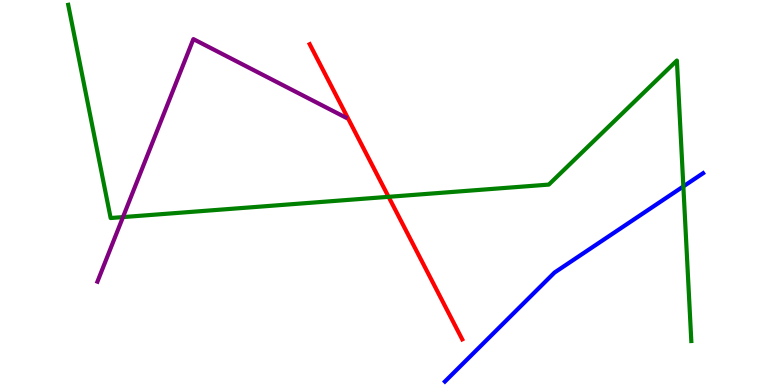[{'lines': ['blue', 'red'], 'intersections': []}, {'lines': ['green', 'red'], 'intersections': [{'x': 5.01, 'y': 4.89}]}, {'lines': ['purple', 'red'], 'intersections': []}, {'lines': ['blue', 'green'], 'intersections': [{'x': 8.82, 'y': 5.16}]}, {'lines': ['blue', 'purple'], 'intersections': []}, {'lines': ['green', 'purple'], 'intersections': [{'x': 1.59, 'y': 4.36}]}]